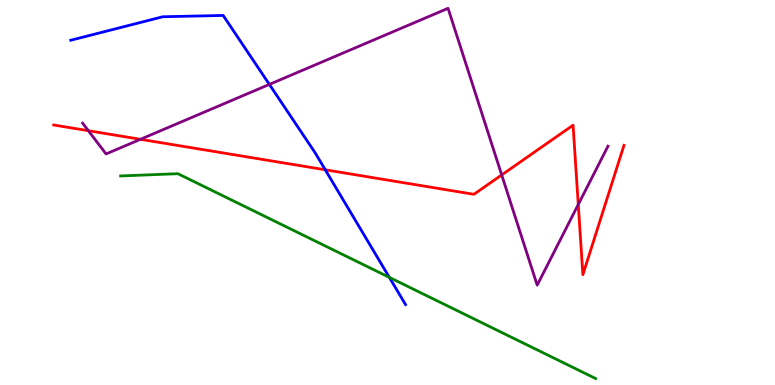[{'lines': ['blue', 'red'], 'intersections': [{'x': 4.2, 'y': 5.59}]}, {'lines': ['green', 'red'], 'intersections': []}, {'lines': ['purple', 'red'], 'intersections': [{'x': 1.14, 'y': 6.6}, {'x': 1.81, 'y': 6.38}, {'x': 6.47, 'y': 5.46}, {'x': 7.46, 'y': 4.69}]}, {'lines': ['blue', 'green'], 'intersections': [{'x': 5.02, 'y': 2.8}]}, {'lines': ['blue', 'purple'], 'intersections': [{'x': 3.48, 'y': 7.81}]}, {'lines': ['green', 'purple'], 'intersections': []}]